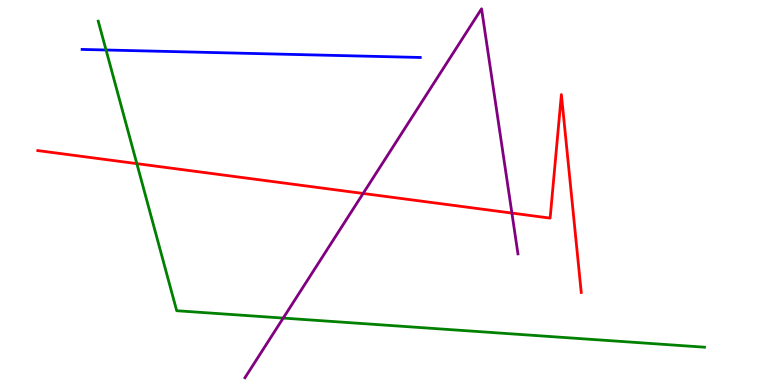[{'lines': ['blue', 'red'], 'intersections': []}, {'lines': ['green', 'red'], 'intersections': [{'x': 1.77, 'y': 5.75}]}, {'lines': ['purple', 'red'], 'intersections': [{'x': 4.69, 'y': 4.97}, {'x': 6.61, 'y': 4.47}]}, {'lines': ['blue', 'green'], 'intersections': [{'x': 1.37, 'y': 8.7}]}, {'lines': ['blue', 'purple'], 'intersections': []}, {'lines': ['green', 'purple'], 'intersections': [{'x': 3.65, 'y': 1.74}]}]